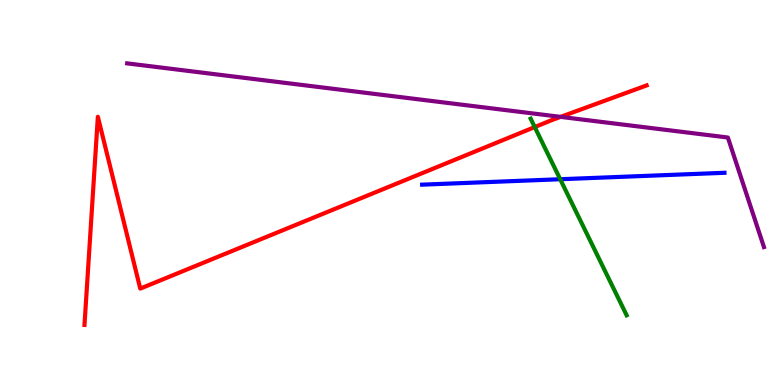[{'lines': ['blue', 'red'], 'intersections': []}, {'lines': ['green', 'red'], 'intersections': [{'x': 6.9, 'y': 6.7}]}, {'lines': ['purple', 'red'], 'intersections': [{'x': 7.23, 'y': 6.96}]}, {'lines': ['blue', 'green'], 'intersections': [{'x': 7.23, 'y': 5.34}]}, {'lines': ['blue', 'purple'], 'intersections': []}, {'lines': ['green', 'purple'], 'intersections': []}]